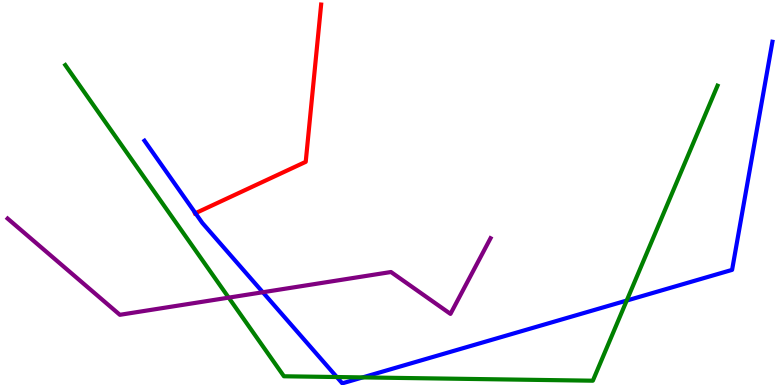[{'lines': ['blue', 'red'], 'intersections': [{'x': 2.52, 'y': 4.46}]}, {'lines': ['green', 'red'], 'intersections': []}, {'lines': ['purple', 'red'], 'intersections': []}, {'lines': ['blue', 'green'], 'intersections': [{'x': 4.35, 'y': 0.207}, {'x': 4.68, 'y': 0.197}, {'x': 8.09, 'y': 2.19}]}, {'lines': ['blue', 'purple'], 'intersections': [{'x': 3.39, 'y': 2.41}]}, {'lines': ['green', 'purple'], 'intersections': [{'x': 2.95, 'y': 2.27}]}]